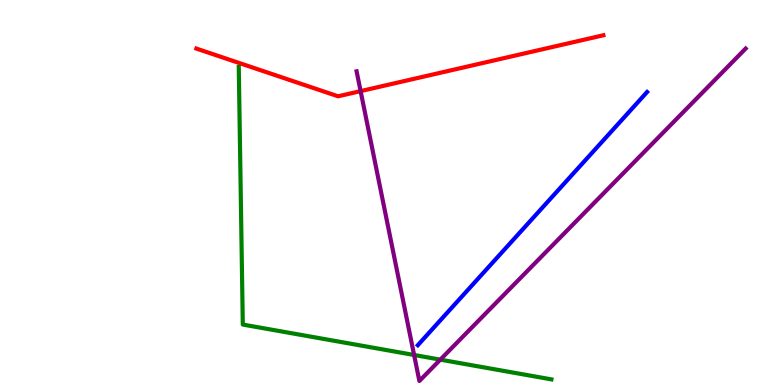[{'lines': ['blue', 'red'], 'intersections': []}, {'lines': ['green', 'red'], 'intersections': []}, {'lines': ['purple', 'red'], 'intersections': [{'x': 4.65, 'y': 7.63}]}, {'lines': ['blue', 'green'], 'intersections': []}, {'lines': ['blue', 'purple'], 'intersections': []}, {'lines': ['green', 'purple'], 'intersections': [{'x': 5.34, 'y': 0.779}, {'x': 5.68, 'y': 0.659}]}]